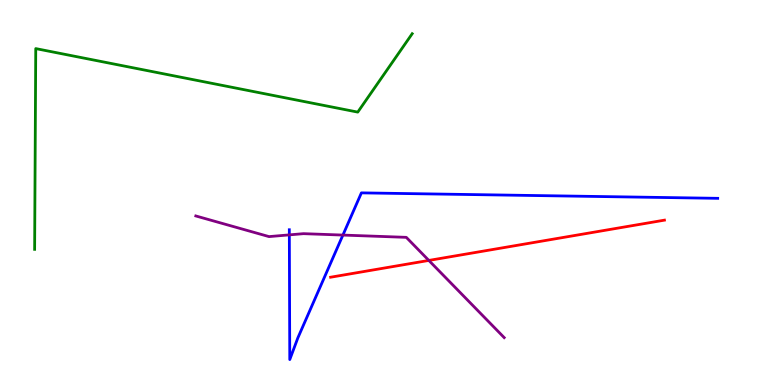[{'lines': ['blue', 'red'], 'intersections': []}, {'lines': ['green', 'red'], 'intersections': []}, {'lines': ['purple', 'red'], 'intersections': [{'x': 5.53, 'y': 3.24}]}, {'lines': ['blue', 'green'], 'intersections': []}, {'lines': ['blue', 'purple'], 'intersections': [{'x': 3.73, 'y': 3.9}, {'x': 4.42, 'y': 3.89}]}, {'lines': ['green', 'purple'], 'intersections': []}]